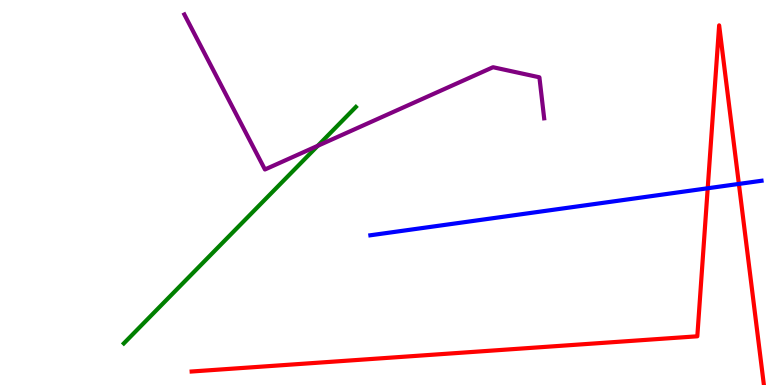[{'lines': ['blue', 'red'], 'intersections': [{'x': 9.13, 'y': 5.11}, {'x': 9.53, 'y': 5.22}]}, {'lines': ['green', 'red'], 'intersections': []}, {'lines': ['purple', 'red'], 'intersections': []}, {'lines': ['blue', 'green'], 'intersections': []}, {'lines': ['blue', 'purple'], 'intersections': []}, {'lines': ['green', 'purple'], 'intersections': [{'x': 4.1, 'y': 6.21}]}]